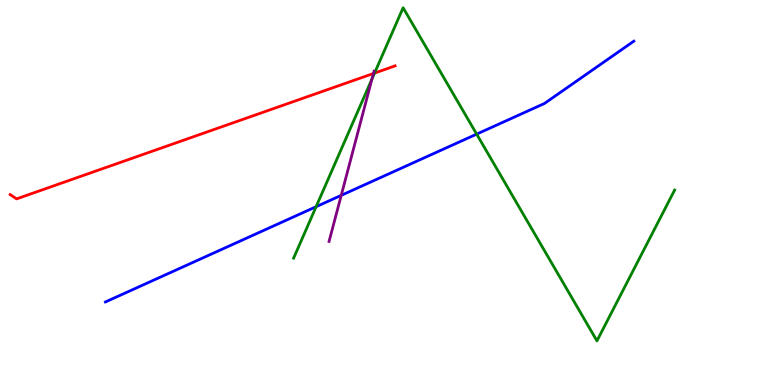[{'lines': ['blue', 'red'], 'intersections': []}, {'lines': ['green', 'red'], 'intersections': [{'x': 4.83, 'y': 8.1}]}, {'lines': ['purple', 'red'], 'intersections': [{'x': 4.82, 'y': 8.09}]}, {'lines': ['blue', 'green'], 'intersections': [{'x': 4.08, 'y': 4.63}, {'x': 6.15, 'y': 6.52}]}, {'lines': ['blue', 'purple'], 'intersections': [{'x': 4.4, 'y': 4.93}]}, {'lines': ['green', 'purple'], 'intersections': [{'x': 4.8, 'y': 7.95}]}]